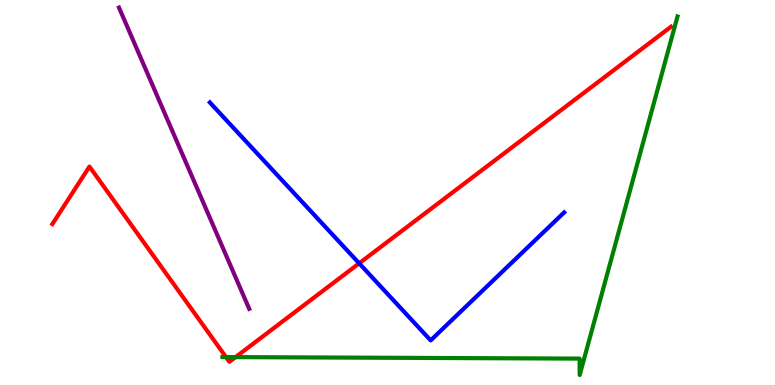[{'lines': ['blue', 'red'], 'intersections': [{'x': 4.63, 'y': 3.16}]}, {'lines': ['green', 'red'], 'intersections': [{'x': 2.92, 'y': 0.725}, {'x': 3.04, 'y': 0.724}]}, {'lines': ['purple', 'red'], 'intersections': []}, {'lines': ['blue', 'green'], 'intersections': []}, {'lines': ['blue', 'purple'], 'intersections': []}, {'lines': ['green', 'purple'], 'intersections': []}]